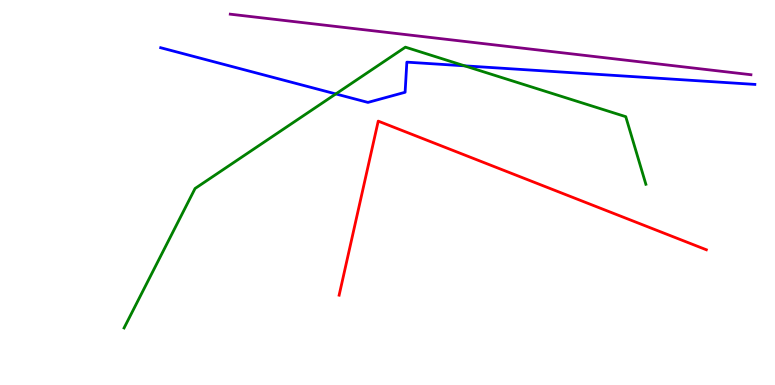[{'lines': ['blue', 'red'], 'intersections': []}, {'lines': ['green', 'red'], 'intersections': []}, {'lines': ['purple', 'red'], 'intersections': []}, {'lines': ['blue', 'green'], 'intersections': [{'x': 4.33, 'y': 7.56}, {'x': 6.0, 'y': 8.29}]}, {'lines': ['blue', 'purple'], 'intersections': []}, {'lines': ['green', 'purple'], 'intersections': []}]